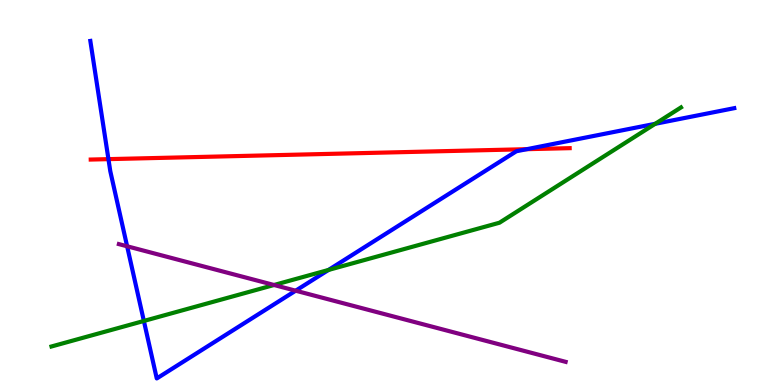[{'lines': ['blue', 'red'], 'intersections': [{'x': 1.4, 'y': 5.87}, {'x': 6.8, 'y': 6.13}]}, {'lines': ['green', 'red'], 'intersections': []}, {'lines': ['purple', 'red'], 'intersections': []}, {'lines': ['blue', 'green'], 'intersections': [{'x': 1.86, 'y': 1.66}, {'x': 4.24, 'y': 2.99}, {'x': 8.45, 'y': 6.78}]}, {'lines': ['blue', 'purple'], 'intersections': [{'x': 1.64, 'y': 3.6}, {'x': 3.82, 'y': 2.45}]}, {'lines': ['green', 'purple'], 'intersections': [{'x': 3.54, 'y': 2.6}]}]